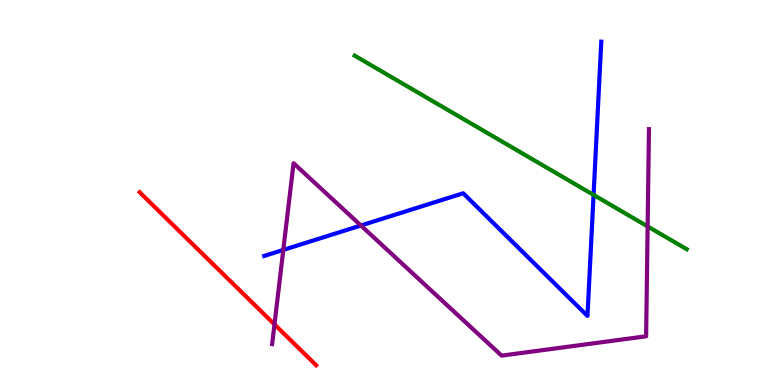[{'lines': ['blue', 'red'], 'intersections': []}, {'lines': ['green', 'red'], 'intersections': []}, {'lines': ['purple', 'red'], 'intersections': [{'x': 3.54, 'y': 1.57}]}, {'lines': ['blue', 'green'], 'intersections': [{'x': 7.66, 'y': 4.94}]}, {'lines': ['blue', 'purple'], 'intersections': [{'x': 3.66, 'y': 3.51}, {'x': 4.66, 'y': 4.14}]}, {'lines': ['green', 'purple'], 'intersections': [{'x': 8.36, 'y': 4.12}]}]